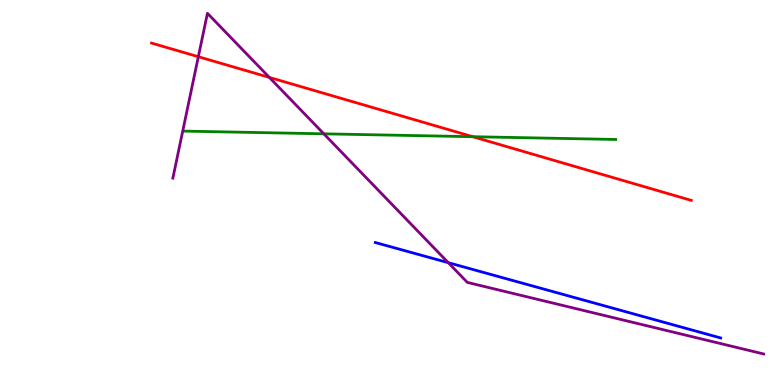[{'lines': ['blue', 'red'], 'intersections': []}, {'lines': ['green', 'red'], 'intersections': [{'x': 6.1, 'y': 6.45}]}, {'lines': ['purple', 'red'], 'intersections': [{'x': 2.56, 'y': 8.53}, {'x': 3.48, 'y': 7.99}]}, {'lines': ['blue', 'green'], 'intersections': []}, {'lines': ['blue', 'purple'], 'intersections': [{'x': 5.78, 'y': 3.18}]}, {'lines': ['green', 'purple'], 'intersections': [{'x': 4.18, 'y': 6.52}]}]